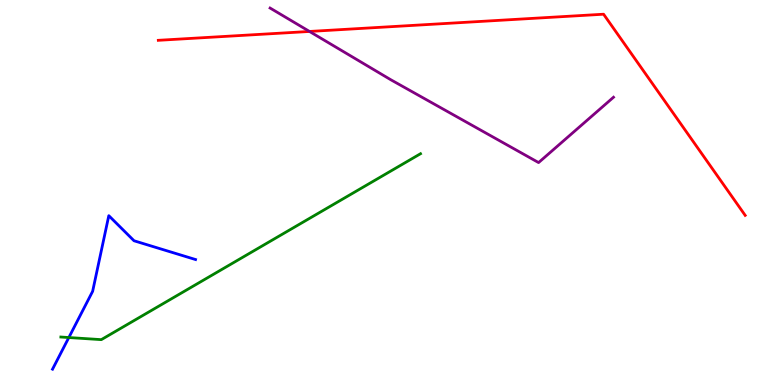[{'lines': ['blue', 'red'], 'intersections': []}, {'lines': ['green', 'red'], 'intersections': []}, {'lines': ['purple', 'red'], 'intersections': [{'x': 3.99, 'y': 9.18}]}, {'lines': ['blue', 'green'], 'intersections': [{'x': 0.888, 'y': 1.23}]}, {'lines': ['blue', 'purple'], 'intersections': []}, {'lines': ['green', 'purple'], 'intersections': []}]